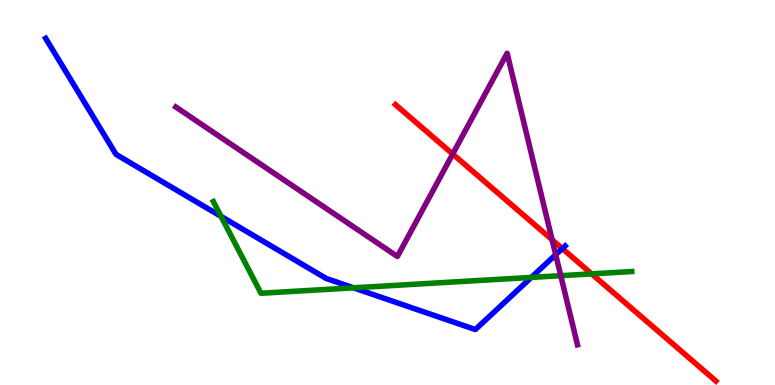[{'lines': ['blue', 'red'], 'intersections': [{'x': 7.26, 'y': 3.54}]}, {'lines': ['green', 'red'], 'intersections': [{'x': 7.63, 'y': 2.89}]}, {'lines': ['purple', 'red'], 'intersections': [{'x': 5.84, 'y': 6.0}, {'x': 7.12, 'y': 3.77}]}, {'lines': ['blue', 'green'], 'intersections': [{'x': 2.85, 'y': 4.38}, {'x': 4.56, 'y': 2.52}, {'x': 6.86, 'y': 2.79}]}, {'lines': ['blue', 'purple'], 'intersections': [{'x': 7.17, 'y': 3.38}]}, {'lines': ['green', 'purple'], 'intersections': [{'x': 7.24, 'y': 2.84}]}]